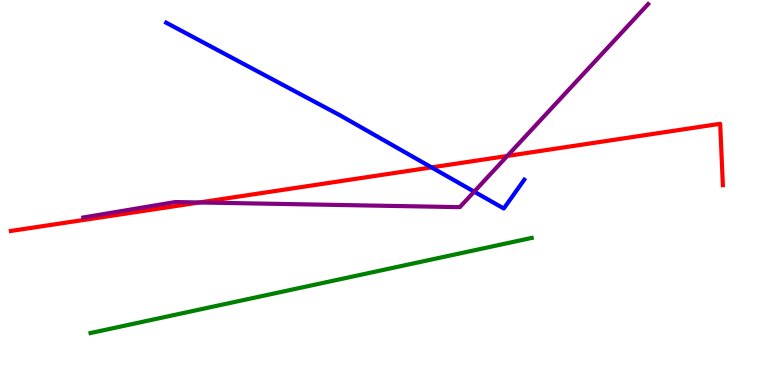[{'lines': ['blue', 'red'], 'intersections': [{'x': 5.57, 'y': 5.65}]}, {'lines': ['green', 'red'], 'intersections': []}, {'lines': ['purple', 'red'], 'intersections': [{'x': 2.57, 'y': 4.74}, {'x': 6.55, 'y': 5.95}]}, {'lines': ['blue', 'green'], 'intersections': []}, {'lines': ['blue', 'purple'], 'intersections': [{'x': 6.12, 'y': 5.02}]}, {'lines': ['green', 'purple'], 'intersections': []}]